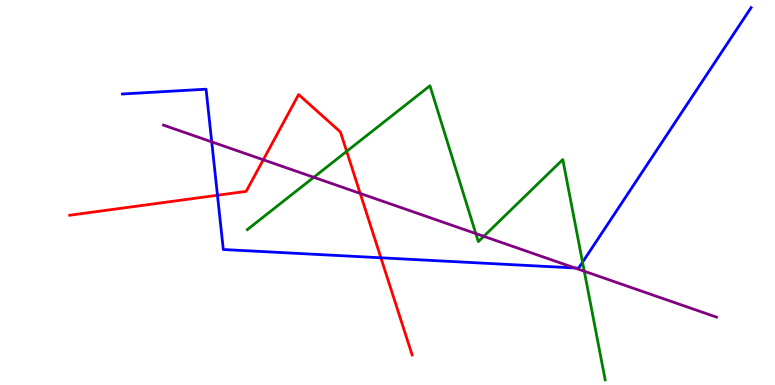[{'lines': ['blue', 'red'], 'intersections': [{'x': 2.81, 'y': 4.93}, {'x': 4.91, 'y': 3.3}]}, {'lines': ['green', 'red'], 'intersections': [{'x': 4.47, 'y': 6.07}]}, {'lines': ['purple', 'red'], 'intersections': [{'x': 3.4, 'y': 5.85}, {'x': 4.65, 'y': 4.98}]}, {'lines': ['blue', 'green'], 'intersections': [{'x': 7.52, 'y': 3.19}]}, {'lines': ['blue', 'purple'], 'intersections': [{'x': 2.73, 'y': 6.31}, {'x': 7.42, 'y': 3.04}]}, {'lines': ['green', 'purple'], 'intersections': [{'x': 4.05, 'y': 5.39}, {'x': 6.14, 'y': 3.93}, {'x': 6.24, 'y': 3.86}, {'x': 7.54, 'y': 2.96}]}]